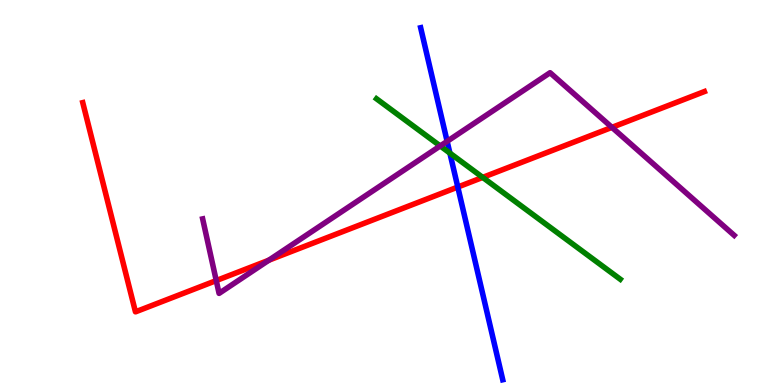[{'lines': ['blue', 'red'], 'intersections': [{'x': 5.91, 'y': 5.14}]}, {'lines': ['green', 'red'], 'intersections': [{'x': 6.23, 'y': 5.39}]}, {'lines': ['purple', 'red'], 'intersections': [{'x': 2.79, 'y': 2.71}, {'x': 3.47, 'y': 3.24}, {'x': 7.9, 'y': 6.69}]}, {'lines': ['blue', 'green'], 'intersections': [{'x': 5.8, 'y': 6.02}]}, {'lines': ['blue', 'purple'], 'intersections': [{'x': 5.77, 'y': 6.33}]}, {'lines': ['green', 'purple'], 'intersections': [{'x': 5.68, 'y': 6.21}]}]